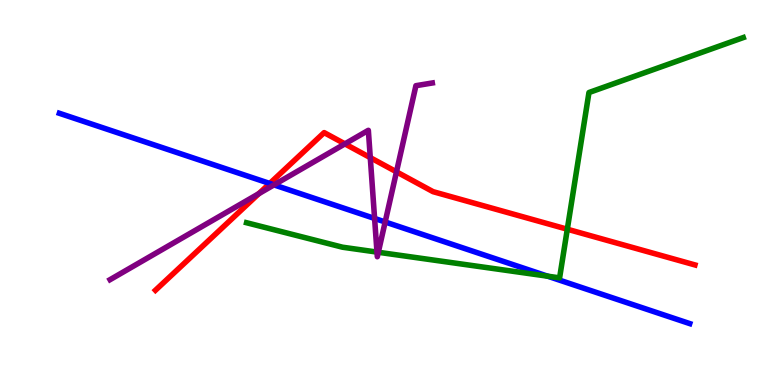[{'lines': ['blue', 'red'], 'intersections': [{'x': 3.48, 'y': 5.23}]}, {'lines': ['green', 'red'], 'intersections': [{'x': 7.32, 'y': 4.05}]}, {'lines': ['purple', 'red'], 'intersections': [{'x': 3.34, 'y': 4.97}, {'x': 4.45, 'y': 6.26}, {'x': 4.78, 'y': 5.91}, {'x': 5.12, 'y': 5.54}]}, {'lines': ['blue', 'green'], 'intersections': [{'x': 7.07, 'y': 2.83}]}, {'lines': ['blue', 'purple'], 'intersections': [{'x': 3.54, 'y': 5.2}, {'x': 4.83, 'y': 4.33}, {'x': 4.97, 'y': 4.23}]}, {'lines': ['green', 'purple'], 'intersections': [{'x': 4.86, 'y': 3.45}, {'x': 4.88, 'y': 3.45}]}]